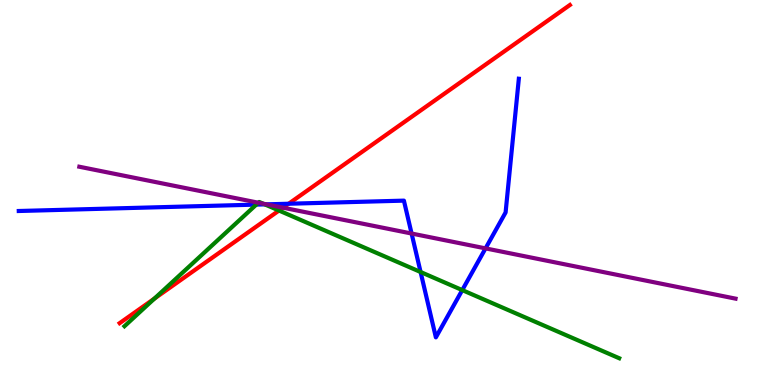[{'lines': ['blue', 'red'], 'intersections': [{'x': 3.72, 'y': 4.71}]}, {'lines': ['green', 'red'], 'intersections': [{'x': 1.99, 'y': 2.25}, {'x': 3.6, 'y': 4.53}]}, {'lines': ['purple', 'red'], 'intersections': [{'x': 3.65, 'y': 4.61}]}, {'lines': ['blue', 'green'], 'intersections': [{'x': 3.31, 'y': 4.69}, {'x': 3.42, 'y': 4.69}, {'x': 5.43, 'y': 2.93}, {'x': 5.96, 'y': 2.47}]}, {'lines': ['blue', 'purple'], 'intersections': [{'x': 3.44, 'y': 4.69}, {'x': 5.31, 'y': 3.93}, {'x': 6.27, 'y': 3.55}]}, {'lines': ['green', 'purple'], 'intersections': [{'x': 3.33, 'y': 4.73}, {'x': 3.4, 'y': 4.71}]}]